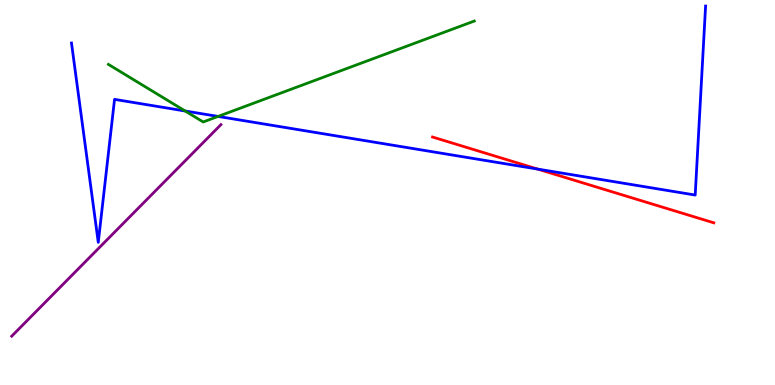[{'lines': ['blue', 'red'], 'intersections': [{'x': 6.94, 'y': 5.61}]}, {'lines': ['green', 'red'], 'intersections': []}, {'lines': ['purple', 'red'], 'intersections': []}, {'lines': ['blue', 'green'], 'intersections': [{'x': 2.39, 'y': 7.12}, {'x': 2.81, 'y': 6.98}]}, {'lines': ['blue', 'purple'], 'intersections': []}, {'lines': ['green', 'purple'], 'intersections': []}]